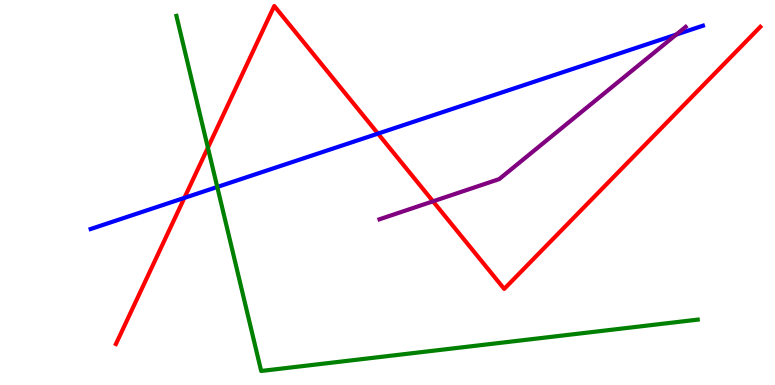[{'lines': ['blue', 'red'], 'intersections': [{'x': 2.38, 'y': 4.86}, {'x': 4.88, 'y': 6.53}]}, {'lines': ['green', 'red'], 'intersections': [{'x': 2.68, 'y': 6.16}]}, {'lines': ['purple', 'red'], 'intersections': [{'x': 5.59, 'y': 4.77}]}, {'lines': ['blue', 'green'], 'intersections': [{'x': 2.8, 'y': 5.14}]}, {'lines': ['blue', 'purple'], 'intersections': [{'x': 8.73, 'y': 9.1}]}, {'lines': ['green', 'purple'], 'intersections': []}]